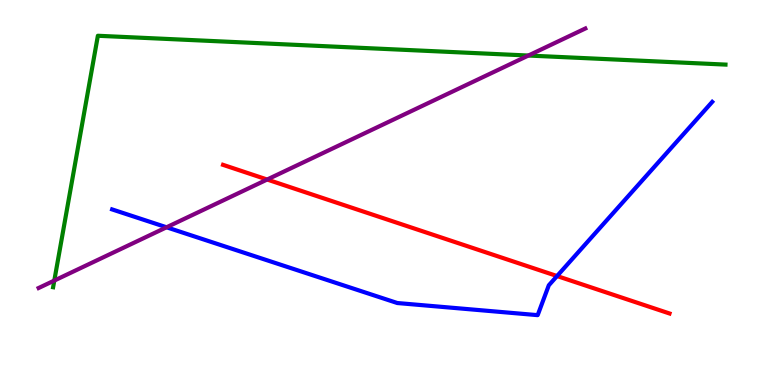[{'lines': ['blue', 'red'], 'intersections': [{'x': 7.19, 'y': 2.83}]}, {'lines': ['green', 'red'], 'intersections': []}, {'lines': ['purple', 'red'], 'intersections': [{'x': 3.45, 'y': 5.34}]}, {'lines': ['blue', 'green'], 'intersections': []}, {'lines': ['blue', 'purple'], 'intersections': [{'x': 2.15, 'y': 4.1}]}, {'lines': ['green', 'purple'], 'intersections': [{'x': 0.701, 'y': 2.71}, {'x': 6.82, 'y': 8.56}]}]